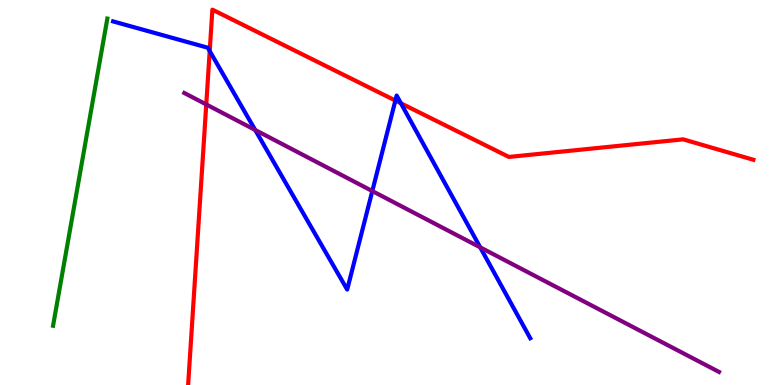[{'lines': ['blue', 'red'], 'intersections': [{'x': 2.71, 'y': 8.67}, {'x': 5.1, 'y': 7.39}, {'x': 5.17, 'y': 7.32}]}, {'lines': ['green', 'red'], 'intersections': []}, {'lines': ['purple', 'red'], 'intersections': [{'x': 2.66, 'y': 7.29}]}, {'lines': ['blue', 'green'], 'intersections': []}, {'lines': ['blue', 'purple'], 'intersections': [{'x': 3.29, 'y': 6.62}, {'x': 4.8, 'y': 5.04}, {'x': 6.2, 'y': 3.58}]}, {'lines': ['green', 'purple'], 'intersections': []}]